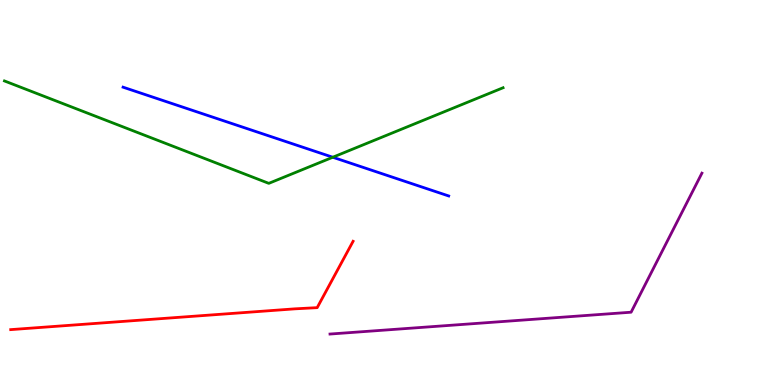[{'lines': ['blue', 'red'], 'intersections': []}, {'lines': ['green', 'red'], 'intersections': []}, {'lines': ['purple', 'red'], 'intersections': []}, {'lines': ['blue', 'green'], 'intersections': [{'x': 4.29, 'y': 5.92}]}, {'lines': ['blue', 'purple'], 'intersections': []}, {'lines': ['green', 'purple'], 'intersections': []}]